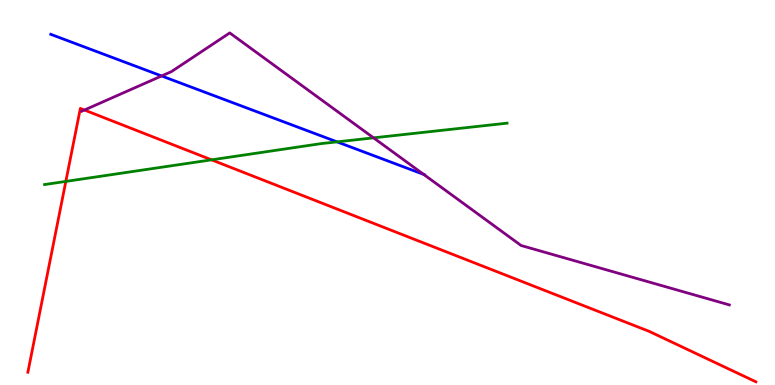[{'lines': ['blue', 'red'], 'intersections': []}, {'lines': ['green', 'red'], 'intersections': [{'x': 0.849, 'y': 5.29}, {'x': 2.73, 'y': 5.85}]}, {'lines': ['purple', 'red'], 'intersections': [{'x': 1.09, 'y': 7.14}]}, {'lines': ['blue', 'green'], 'intersections': [{'x': 4.35, 'y': 6.32}]}, {'lines': ['blue', 'purple'], 'intersections': [{'x': 2.09, 'y': 8.03}, {'x': 5.47, 'y': 5.47}]}, {'lines': ['green', 'purple'], 'intersections': [{'x': 4.82, 'y': 6.42}]}]